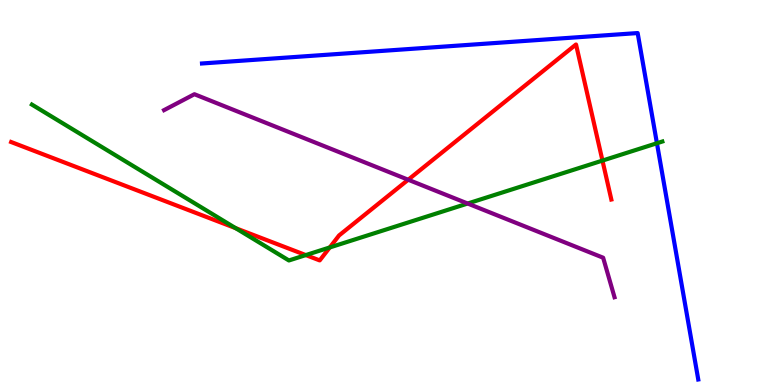[{'lines': ['blue', 'red'], 'intersections': []}, {'lines': ['green', 'red'], 'intersections': [{'x': 3.04, 'y': 4.07}, {'x': 3.95, 'y': 3.37}, {'x': 4.26, 'y': 3.57}, {'x': 7.77, 'y': 5.83}]}, {'lines': ['purple', 'red'], 'intersections': [{'x': 5.27, 'y': 5.33}]}, {'lines': ['blue', 'green'], 'intersections': [{'x': 8.48, 'y': 6.28}]}, {'lines': ['blue', 'purple'], 'intersections': []}, {'lines': ['green', 'purple'], 'intersections': [{'x': 6.03, 'y': 4.71}]}]